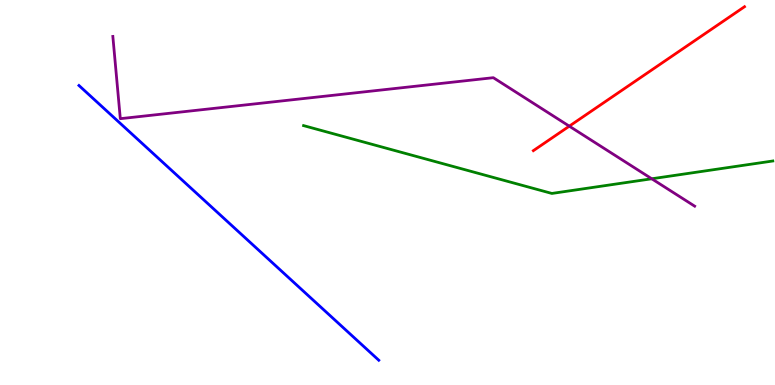[{'lines': ['blue', 'red'], 'intersections': []}, {'lines': ['green', 'red'], 'intersections': []}, {'lines': ['purple', 'red'], 'intersections': [{'x': 7.35, 'y': 6.72}]}, {'lines': ['blue', 'green'], 'intersections': []}, {'lines': ['blue', 'purple'], 'intersections': []}, {'lines': ['green', 'purple'], 'intersections': [{'x': 8.41, 'y': 5.36}]}]